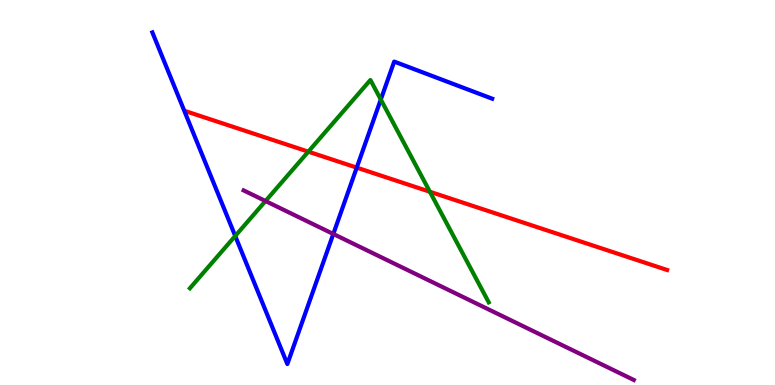[{'lines': ['blue', 'red'], 'intersections': [{'x': 4.6, 'y': 5.65}]}, {'lines': ['green', 'red'], 'intersections': [{'x': 3.98, 'y': 6.06}, {'x': 5.55, 'y': 5.02}]}, {'lines': ['purple', 'red'], 'intersections': []}, {'lines': ['blue', 'green'], 'intersections': [{'x': 3.04, 'y': 3.87}, {'x': 4.91, 'y': 7.42}]}, {'lines': ['blue', 'purple'], 'intersections': [{'x': 4.3, 'y': 3.92}]}, {'lines': ['green', 'purple'], 'intersections': [{'x': 3.43, 'y': 4.78}]}]